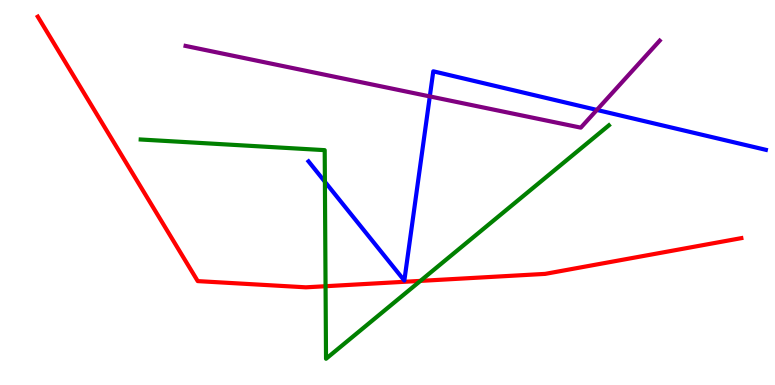[{'lines': ['blue', 'red'], 'intersections': []}, {'lines': ['green', 'red'], 'intersections': [{'x': 4.2, 'y': 2.57}, {'x': 5.42, 'y': 2.7}]}, {'lines': ['purple', 'red'], 'intersections': []}, {'lines': ['blue', 'green'], 'intersections': [{'x': 4.19, 'y': 5.28}]}, {'lines': ['blue', 'purple'], 'intersections': [{'x': 5.55, 'y': 7.5}, {'x': 7.7, 'y': 7.14}]}, {'lines': ['green', 'purple'], 'intersections': []}]